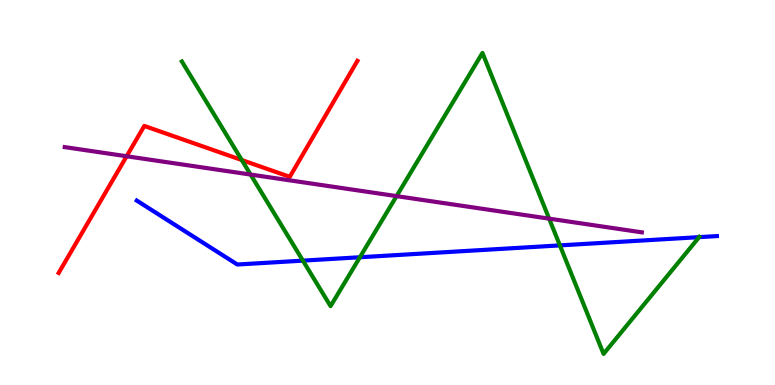[{'lines': ['blue', 'red'], 'intersections': []}, {'lines': ['green', 'red'], 'intersections': [{'x': 3.12, 'y': 5.84}]}, {'lines': ['purple', 'red'], 'intersections': [{'x': 1.63, 'y': 5.94}]}, {'lines': ['blue', 'green'], 'intersections': [{'x': 3.91, 'y': 3.23}, {'x': 4.64, 'y': 3.32}, {'x': 7.22, 'y': 3.63}, {'x': 9.02, 'y': 3.84}]}, {'lines': ['blue', 'purple'], 'intersections': []}, {'lines': ['green', 'purple'], 'intersections': [{'x': 3.23, 'y': 5.47}, {'x': 5.12, 'y': 4.91}, {'x': 7.09, 'y': 4.32}]}]